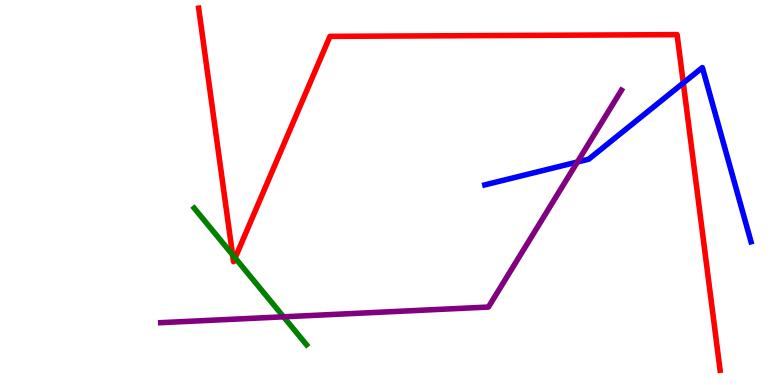[{'lines': ['blue', 'red'], 'intersections': [{'x': 8.82, 'y': 7.85}]}, {'lines': ['green', 'red'], 'intersections': [{'x': 3.0, 'y': 3.38}, {'x': 3.03, 'y': 3.3}]}, {'lines': ['purple', 'red'], 'intersections': []}, {'lines': ['blue', 'green'], 'intersections': []}, {'lines': ['blue', 'purple'], 'intersections': [{'x': 7.45, 'y': 5.79}]}, {'lines': ['green', 'purple'], 'intersections': [{'x': 3.66, 'y': 1.77}]}]